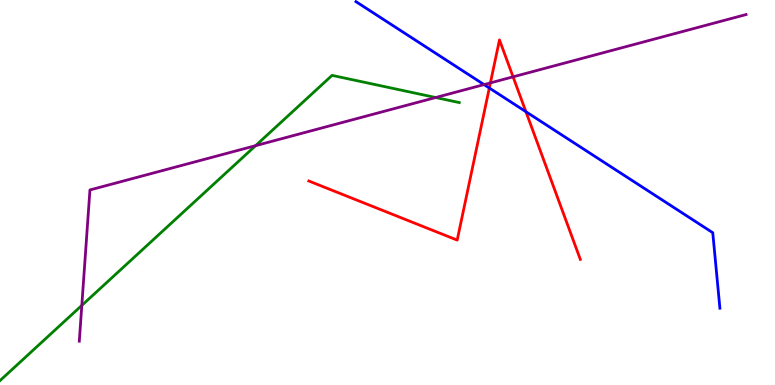[{'lines': ['blue', 'red'], 'intersections': [{'x': 6.31, 'y': 7.71}, {'x': 6.79, 'y': 7.1}]}, {'lines': ['green', 'red'], 'intersections': []}, {'lines': ['purple', 'red'], 'intersections': [{'x': 6.33, 'y': 7.85}, {'x': 6.62, 'y': 8.0}]}, {'lines': ['blue', 'green'], 'intersections': []}, {'lines': ['blue', 'purple'], 'intersections': [{'x': 6.25, 'y': 7.8}]}, {'lines': ['green', 'purple'], 'intersections': [{'x': 1.06, 'y': 2.07}, {'x': 3.3, 'y': 6.22}, {'x': 5.62, 'y': 7.47}]}]